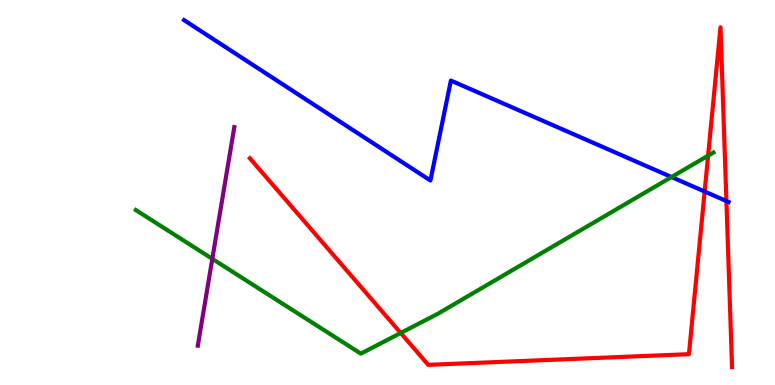[{'lines': ['blue', 'red'], 'intersections': [{'x': 9.09, 'y': 5.03}, {'x': 9.37, 'y': 4.78}]}, {'lines': ['green', 'red'], 'intersections': [{'x': 5.17, 'y': 1.35}, {'x': 9.14, 'y': 5.96}]}, {'lines': ['purple', 'red'], 'intersections': []}, {'lines': ['blue', 'green'], 'intersections': [{'x': 8.66, 'y': 5.4}]}, {'lines': ['blue', 'purple'], 'intersections': []}, {'lines': ['green', 'purple'], 'intersections': [{'x': 2.74, 'y': 3.28}]}]